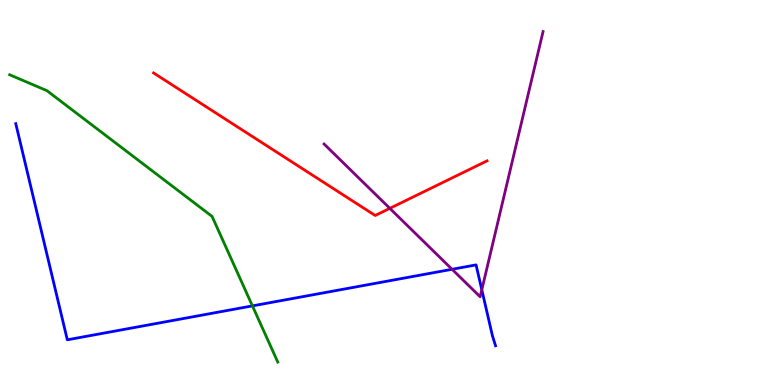[{'lines': ['blue', 'red'], 'intersections': []}, {'lines': ['green', 'red'], 'intersections': []}, {'lines': ['purple', 'red'], 'intersections': [{'x': 5.03, 'y': 4.59}]}, {'lines': ['blue', 'green'], 'intersections': [{'x': 3.26, 'y': 2.06}]}, {'lines': ['blue', 'purple'], 'intersections': [{'x': 5.83, 'y': 3.01}, {'x': 6.22, 'y': 2.47}]}, {'lines': ['green', 'purple'], 'intersections': []}]